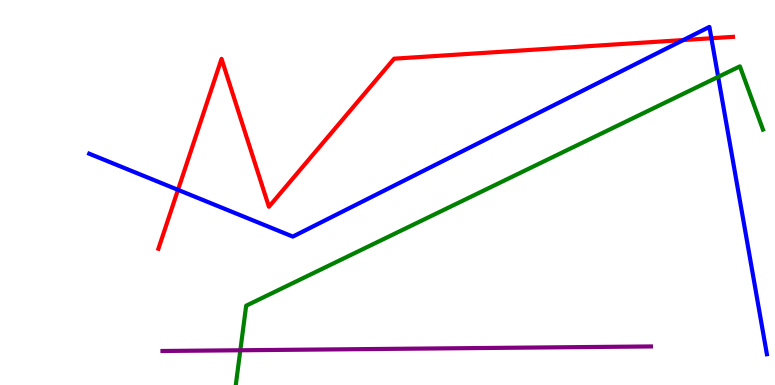[{'lines': ['blue', 'red'], 'intersections': [{'x': 2.3, 'y': 5.07}, {'x': 8.82, 'y': 8.96}, {'x': 9.18, 'y': 9.01}]}, {'lines': ['green', 'red'], 'intersections': []}, {'lines': ['purple', 'red'], 'intersections': []}, {'lines': ['blue', 'green'], 'intersections': [{'x': 9.27, 'y': 8.0}]}, {'lines': ['blue', 'purple'], 'intersections': []}, {'lines': ['green', 'purple'], 'intersections': [{'x': 3.1, 'y': 0.902}]}]